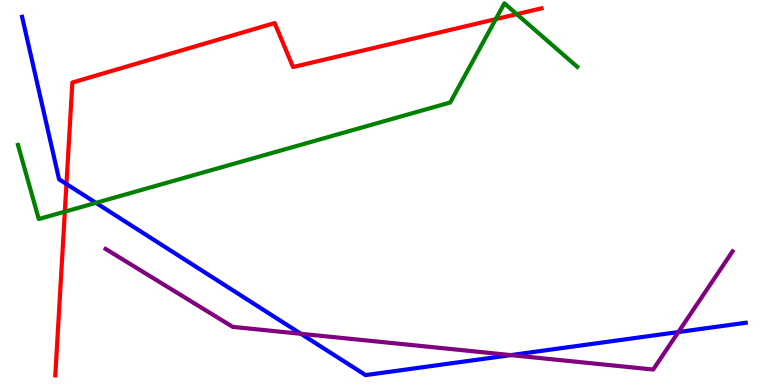[{'lines': ['blue', 'red'], 'intersections': [{'x': 0.857, 'y': 5.22}]}, {'lines': ['green', 'red'], 'intersections': [{'x': 0.837, 'y': 4.5}, {'x': 6.4, 'y': 9.5}, {'x': 6.67, 'y': 9.63}]}, {'lines': ['purple', 'red'], 'intersections': []}, {'lines': ['blue', 'green'], 'intersections': [{'x': 1.24, 'y': 4.73}]}, {'lines': ['blue', 'purple'], 'intersections': [{'x': 3.88, 'y': 1.33}, {'x': 6.59, 'y': 0.777}, {'x': 8.75, 'y': 1.38}]}, {'lines': ['green', 'purple'], 'intersections': []}]